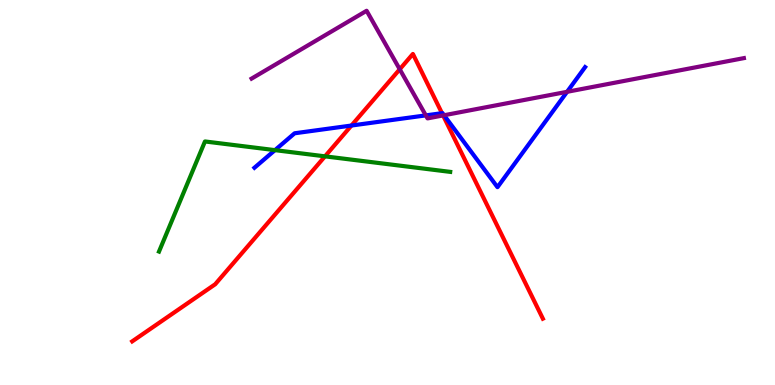[{'lines': ['blue', 'red'], 'intersections': [{'x': 4.53, 'y': 6.74}, {'x': 5.7, 'y': 7.06}]}, {'lines': ['green', 'red'], 'intersections': [{'x': 4.19, 'y': 5.94}]}, {'lines': ['purple', 'red'], 'intersections': [{'x': 5.16, 'y': 8.2}, {'x': 5.72, 'y': 7.0}]}, {'lines': ['blue', 'green'], 'intersections': [{'x': 3.55, 'y': 6.1}]}, {'lines': ['blue', 'purple'], 'intersections': [{'x': 5.49, 'y': 7.0}, {'x': 5.73, 'y': 7.01}, {'x': 7.32, 'y': 7.62}]}, {'lines': ['green', 'purple'], 'intersections': []}]